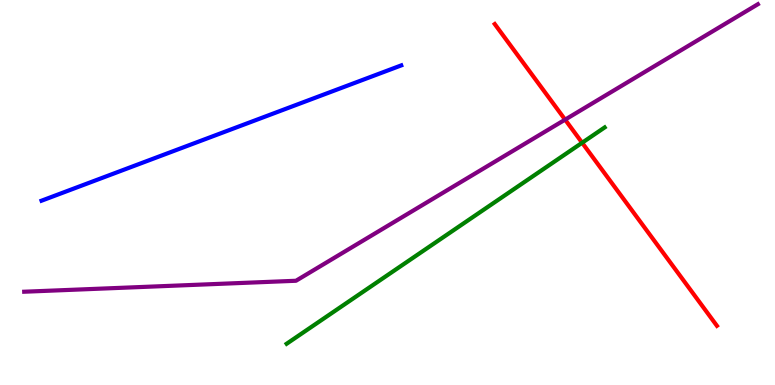[{'lines': ['blue', 'red'], 'intersections': []}, {'lines': ['green', 'red'], 'intersections': [{'x': 7.51, 'y': 6.29}]}, {'lines': ['purple', 'red'], 'intersections': [{'x': 7.29, 'y': 6.89}]}, {'lines': ['blue', 'green'], 'intersections': []}, {'lines': ['blue', 'purple'], 'intersections': []}, {'lines': ['green', 'purple'], 'intersections': []}]